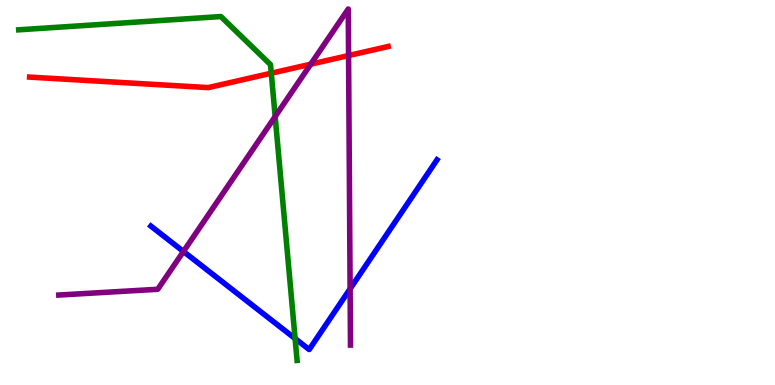[{'lines': ['blue', 'red'], 'intersections': []}, {'lines': ['green', 'red'], 'intersections': [{'x': 3.5, 'y': 8.1}]}, {'lines': ['purple', 'red'], 'intersections': [{'x': 4.01, 'y': 8.33}, {'x': 4.5, 'y': 8.56}]}, {'lines': ['blue', 'green'], 'intersections': [{'x': 3.81, 'y': 1.21}]}, {'lines': ['blue', 'purple'], 'intersections': [{'x': 2.37, 'y': 3.47}, {'x': 4.52, 'y': 2.5}]}, {'lines': ['green', 'purple'], 'intersections': [{'x': 3.55, 'y': 6.97}]}]